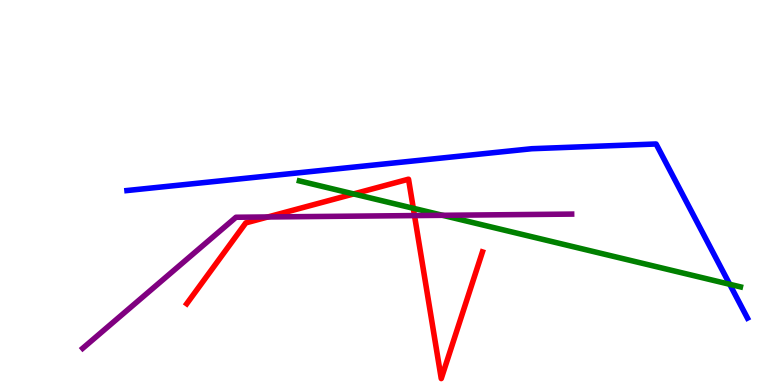[{'lines': ['blue', 'red'], 'intersections': []}, {'lines': ['green', 'red'], 'intersections': [{'x': 4.56, 'y': 4.96}, {'x': 5.33, 'y': 4.59}]}, {'lines': ['purple', 'red'], 'intersections': [{'x': 3.46, 'y': 4.36}, {'x': 5.35, 'y': 4.4}]}, {'lines': ['blue', 'green'], 'intersections': [{'x': 9.42, 'y': 2.62}]}, {'lines': ['blue', 'purple'], 'intersections': []}, {'lines': ['green', 'purple'], 'intersections': [{'x': 5.71, 'y': 4.41}]}]